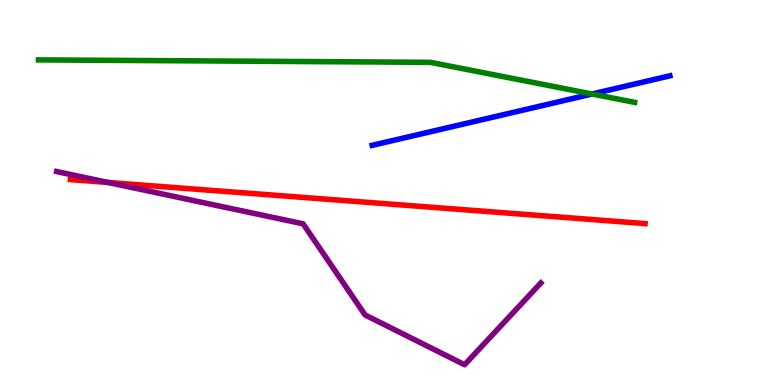[{'lines': ['blue', 'red'], 'intersections': []}, {'lines': ['green', 'red'], 'intersections': []}, {'lines': ['purple', 'red'], 'intersections': [{'x': 1.4, 'y': 5.26}]}, {'lines': ['blue', 'green'], 'intersections': [{'x': 7.64, 'y': 7.56}]}, {'lines': ['blue', 'purple'], 'intersections': []}, {'lines': ['green', 'purple'], 'intersections': []}]